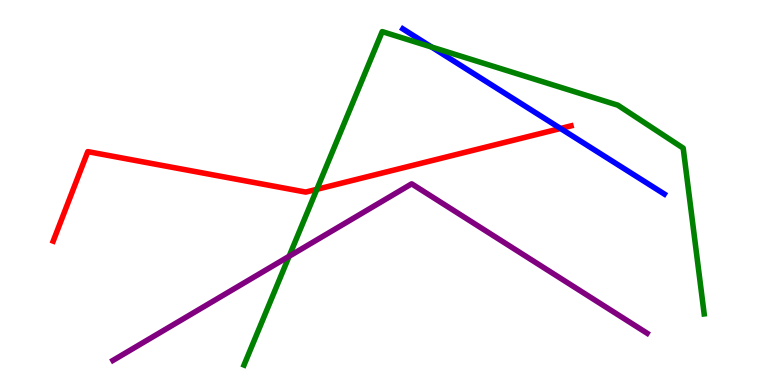[{'lines': ['blue', 'red'], 'intersections': [{'x': 7.23, 'y': 6.66}]}, {'lines': ['green', 'red'], 'intersections': [{'x': 4.09, 'y': 5.08}]}, {'lines': ['purple', 'red'], 'intersections': []}, {'lines': ['blue', 'green'], 'intersections': [{'x': 5.57, 'y': 8.78}]}, {'lines': ['blue', 'purple'], 'intersections': []}, {'lines': ['green', 'purple'], 'intersections': [{'x': 3.73, 'y': 3.34}]}]